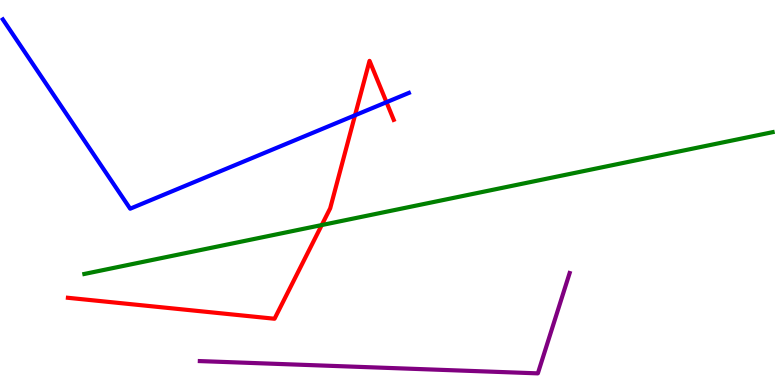[{'lines': ['blue', 'red'], 'intersections': [{'x': 4.58, 'y': 7.01}, {'x': 4.99, 'y': 7.35}]}, {'lines': ['green', 'red'], 'intersections': [{'x': 4.15, 'y': 4.15}]}, {'lines': ['purple', 'red'], 'intersections': []}, {'lines': ['blue', 'green'], 'intersections': []}, {'lines': ['blue', 'purple'], 'intersections': []}, {'lines': ['green', 'purple'], 'intersections': []}]